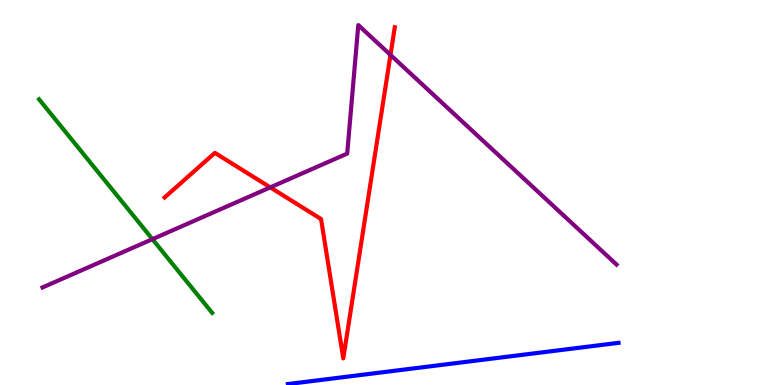[{'lines': ['blue', 'red'], 'intersections': []}, {'lines': ['green', 'red'], 'intersections': []}, {'lines': ['purple', 'red'], 'intersections': [{'x': 3.49, 'y': 5.13}, {'x': 5.04, 'y': 8.57}]}, {'lines': ['blue', 'green'], 'intersections': []}, {'lines': ['blue', 'purple'], 'intersections': []}, {'lines': ['green', 'purple'], 'intersections': [{'x': 1.97, 'y': 3.79}]}]